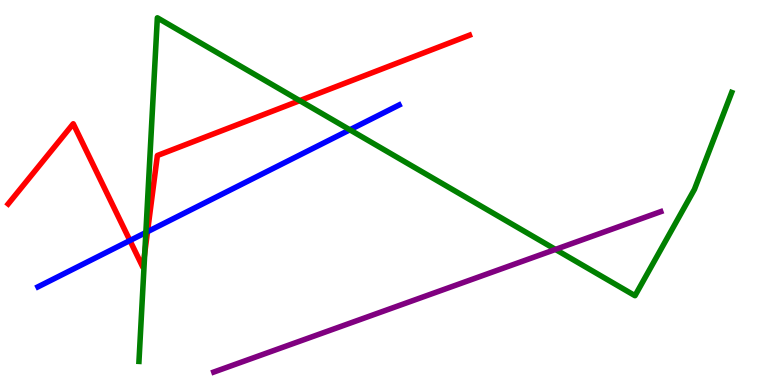[{'lines': ['blue', 'red'], 'intersections': [{'x': 1.68, 'y': 3.75}, {'x': 1.9, 'y': 3.98}]}, {'lines': ['green', 'red'], 'intersections': [{'x': 1.87, 'y': 3.43}, {'x': 3.87, 'y': 7.39}]}, {'lines': ['purple', 'red'], 'intersections': []}, {'lines': ['blue', 'green'], 'intersections': [{'x': 1.88, 'y': 3.96}, {'x': 4.51, 'y': 6.63}]}, {'lines': ['blue', 'purple'], 'intersections': []}, {'lines': ['green', 'purple'], 'intersections': [{'x': 7.17, 'y': 3.52}]}]